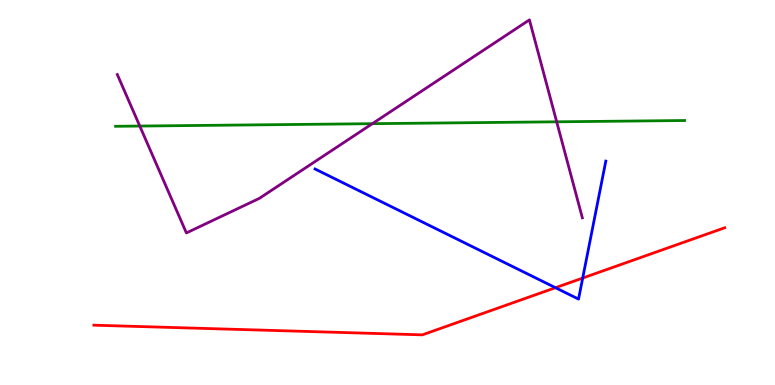[{'lines': ['blue', 'red'], 'intersections': [{'x': 7.17, 'y': 2.53}, {'x': 7.52, 'y': 2.78}]}, {'lines': ['green', 'red'], 'intersections': []}, {'lines': ['purple', 'red'], 'intersections': []}, {'lines': ['blue', 'green'], 'intersections': []}, {'lines': ['blue', 'purple'], 'intersections': []}, {'lines': ['green', 'purple'], 'intersections': [{'x': 1.8, 'y': 6.73}, {'x': 4.8, 'y': 6.79}, {'x': 7.18, 'y': 6.84}]}]